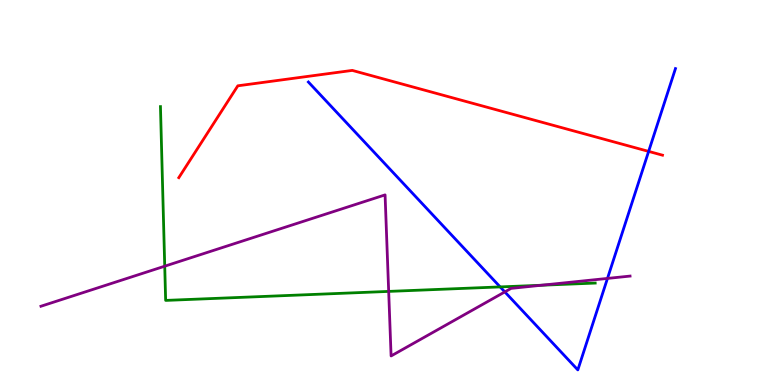[{'lines': ['blue', 'red'], 'intersections': [{'x': 8.37, 'y': 6.07}]}, {'lines': ['green', 'red'], 'intersections': []}, {'lines': ['purple', 'red'], 'intersections': []}, {'lines': ['blue', 'green'], 'intersections': [{'x': 6.45, 'y': 2.55}]}, {'lines': ['blue', 'purple'], 'intersections': [{'x': 6.51, 'y': 2.42}, {'x': 7.84, 'y': 2.77}]}, {'lines': ['green', 'purple'], 'intersections': [{'x': 2.13, 'y': 3.09}, {'x': 5.02, 'y': 2.43}, {'x': 6.99, 'y': 2.59}]}]